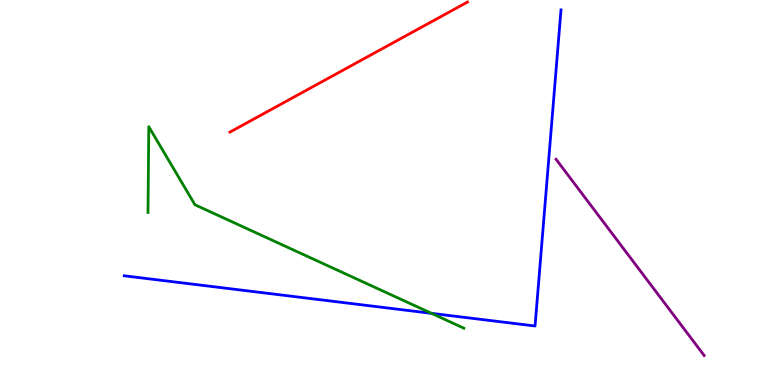[{'lines': ['blue', 'red'], 'intersections': []}, {'lines': ['green', 'red'], 'intersections': []}, {'lines': ['purple', 'red'], 'intersections': []}, {'lines': ['blue', 'green'], 'intersections': [{'x': 5.57, 'y': 1.86}]}, {'lines': ['blue', 'purple'], 'intersections': []}, {'lines': ['green', 'purple'], 'intersections': []}]